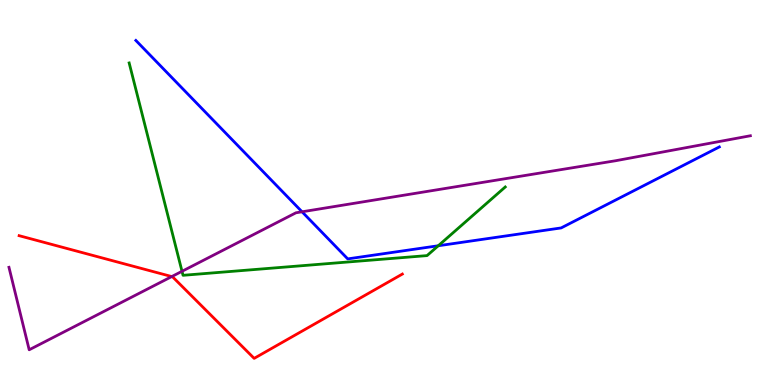[{'lines': ['blue', 'red'], 'intersections': []}, {'lines': ['green', 'red'], 'intersections': []}, {'lines': ['purple', 'red'], 'intersections': [{'x': 2.22, 'y': 2.82}]}, {'lines': ['blue', 'green'], 'intersections': [{'x': 5.66, 'y': 3.62}]}, {'lines': ['blue', 'purple'], 'intersections': [{'x': 3.9, 'y': 4.5}]}, {'lines': ['green', 'purple'], 'intersections': [{'x': 2.35, 'y': 2.95}]}]